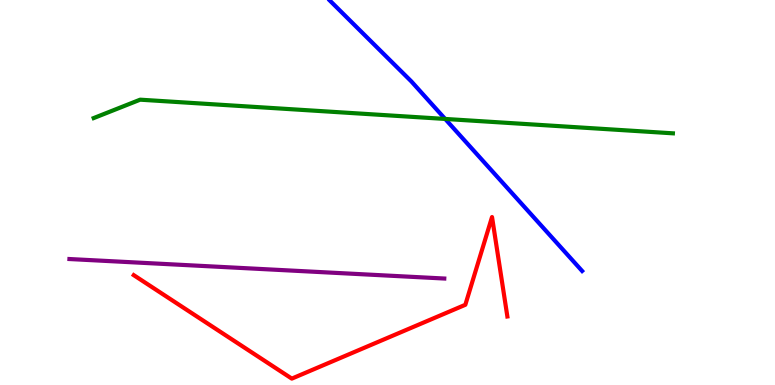[{'lines': ['blue', 'red'], 'intersections': []}, {'lines': ['green', 'red'], 'intersections': []}, {'lines': ['purple', 'red'], 'intersections': []}, {'lines': ['blue', 'green'], 'intersections': [{'x': 5.74, 'y': 6.91}]}, {'lines': ['blue', 'purple'], 'intersections': []}, {'lines': ['green', 'purple'], 'intersections': []}]